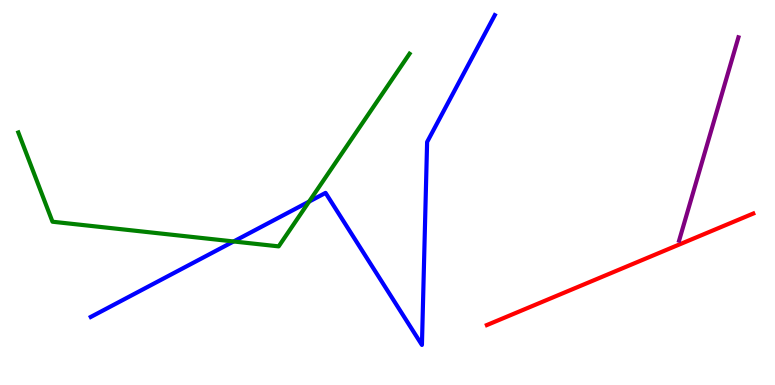[{'lines': ['blue', 'red'], 'intersections': []}, {'lines': ['green', 'red'], 'intersections': []}, {'lines': ['purple', 'red'], 'intersections': []}, {'lines': ['blue', 'green'], 'intersections': [{'x': 3.01, 'y': 3.73}, {'x': 3.99, 'y': 4.76}]}, {'lines': ['blue', 'purple'], 'intersections': []}, {'lines': ['green', 'purple'], 'intersections': []}]